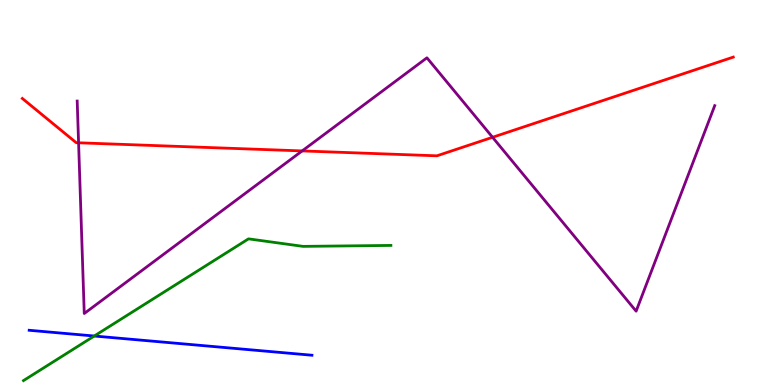[{'lines': ['blue', 'red'], 'intersections': []}, {'lines': ['green', 'red'], 'intersections': []}, {'lines': ['purple', 'red'], 'intersections': [{'x': 1.01, 'y': 6.29}, {'x': 3.9, 'y': 6.08}, {'x': 6.36, 'y': 6.43}]}, {'lines': ['blue', 'green'], 'intersections': [{'x': 1.22, 'y': 1.27}]}, {'lines': ['blue', 'purple'], 'intersections': []}, {'lines': ['green', 'purple'], 'intersections': []}]